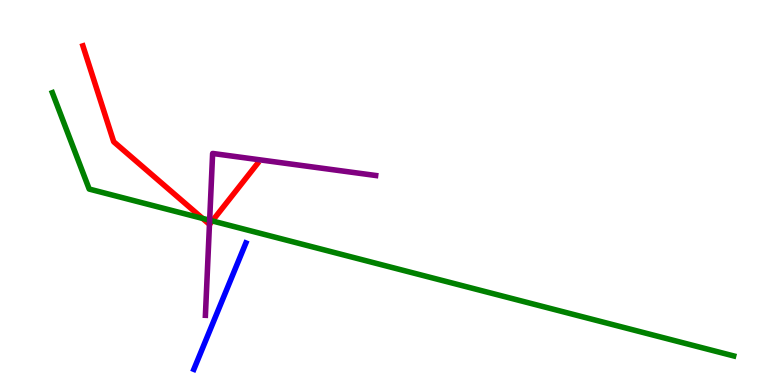[{'lines': ['blue', 'red'], 'intersections': []}, {'lines': ['green', 'red'], 'intersections': [{'x': 2.61, 'y': 4.33}, {'x': 2.74, 'y': 4.26}]}, {'lines': ['purple', 'red'], 'intersections': [{'x': 2.7, 'y': 4.17}]}, {'lines': ['blue', 'green'], 'intersections': []}, {'lines': ['blue', 'purple'], 'intersections': []}, {'lines': ['green', 'purple'], 'intersections': [{'x': 2.71, 'y': 4.28}]}]